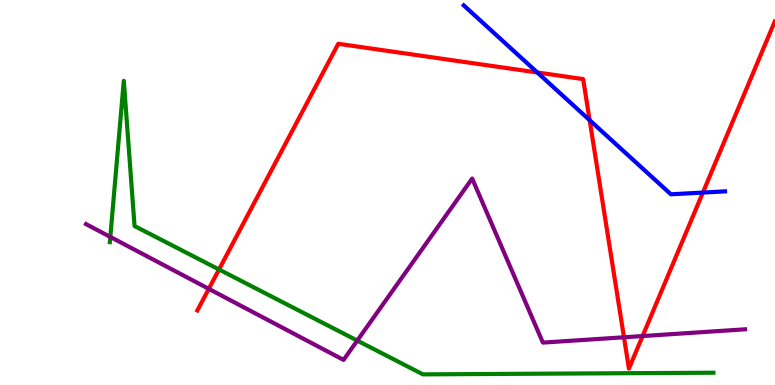[{'lines': ['blue', 'red'], 'intersections': [{'x': 6.93, 'y': 8.12}, {'x': 7.61, 'y': 6.88}, {'x': 9.07, 'y': 5.0}]}, {'lines': ['green', 'red'], 'intersections': [{'x': 2.83, 'y': 3.0}]}, {'lines': ['purple', 'red'], 'intersections': [{'x': 2.69, 'y': 2.5}, {'x': 8.05, 'y': 1.24}, {'x': 8.29, 'y': 1.27}]}, {'lines': ['blue', 'green'], 'intersections': []}, {'lines': ['blue', 'purple'], 'intersections': []}, {'lines': ['green', 'purple'], 'intersections': [{'x': 1.42, 'y': 3.85}, {'x': 4.61, 'y': 1.15}]}]